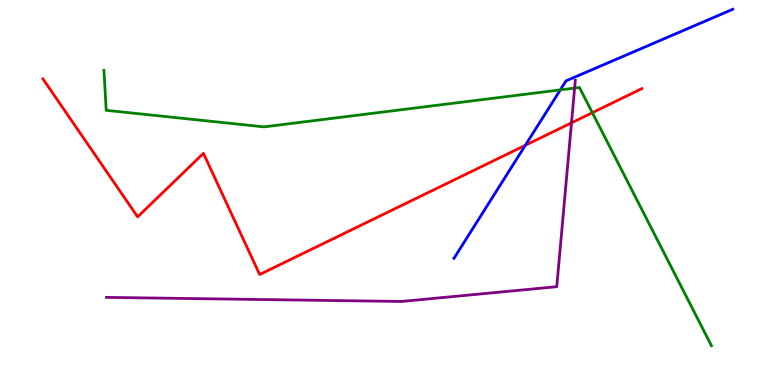[{'lines': ['blue', 'red'], 'intersections': [{'x': 6.78, 'y': 6.23}]}, {'lines': ['green', 'red'], 'intersections': [{'x': 7.64, 'y': 7.07}]}, {'lines': ['purple', 'red'], 'intersections': [{'x': 7.37, 'y': 6.81}]}, {'lines': ['blue', 'green'], 'intersections': [{'x': 7.23, 'y': 7.67}]}, {'lines': ['blue', 'purple'], 'intersections': []}, {'lines': ['green', 'purple'], 'intersections': [{'x': 7.41, 'y': 7.71}]}]